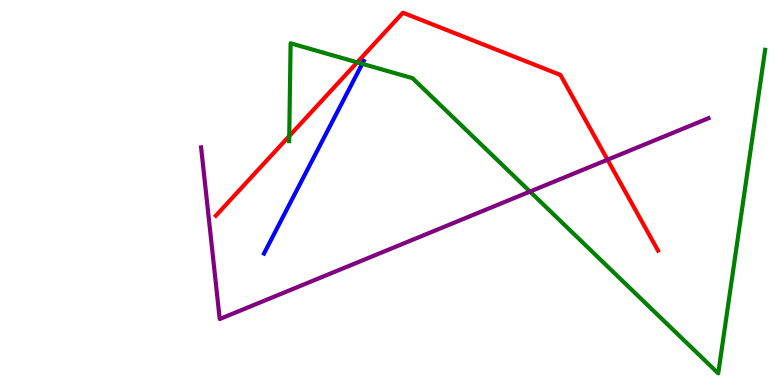[{'lines': ['blue', 'red'], 'intersections': []}, {'lines': ['green', 'red'], 'intersections': [{'x': 3.73, 'y': 6.47}, {'x': 4.61, 'y': 8.38}]}, {'lines': ['purple', 'red'], 'intersections': [{'x': 7.84, 'y': 5.85}]}, {'lines': ['blue', 'green'], 'intersections': [{'x': 4.67, 'y': 8.34}]}, {'lines': ['blue', 'purple'], 'intersections': []}, {'lines': ['green', 'purple'], 'intersections': [{'x': 6.84, 'y': 5.02}]}]